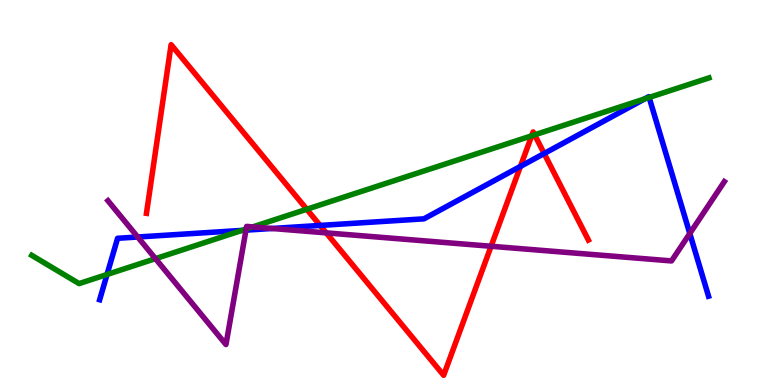[{'lines': ['blue', 'red'], 'intersections': [{'x': 4.13, 'y': 4.14}, {'x': 6.72, 'y': 5.68}, {'x': 7.02, 'y': 6.01}]}, {'lines': ['green', 'red'], 'intersections': [{'x': 3.96, 'y': 4.56}, {'x': 6.86, 'y': 6.47}, {'x': 6.9, 'y': 6.5}]}, {'lines': ['purple', 'red'], 'intersections': [{'x': 4.21, 'y': 3.95}, {'x': 6.34, 'y': 3.6}]}, {'lines': ['blue', 'green'], 'intersections': [{'x': 1.38, 'y': 2.87}, {'x': 3.12, 'y': 4.02}, {'x': 8.32, 'y': 7.43}, {'x': 8.38, 'y': 7.47}]}, {'lines': ['blue', 'purple'], 'intersections': [{'x': 1.78, 'y': 3.84}, {'x': 3.17, 'y': 4.02}, {'x': 3.51, 'y': 4.07}, {'x': 8.9, 'y': 3.93}]}, {'lines': ['green', 'purple'], 'intersections': [{'x': 2.01, 'y': 3.28}, {'x': 3.18, 'y': 4.05}, {'x': 3.26, 'y': 4.11}]}]